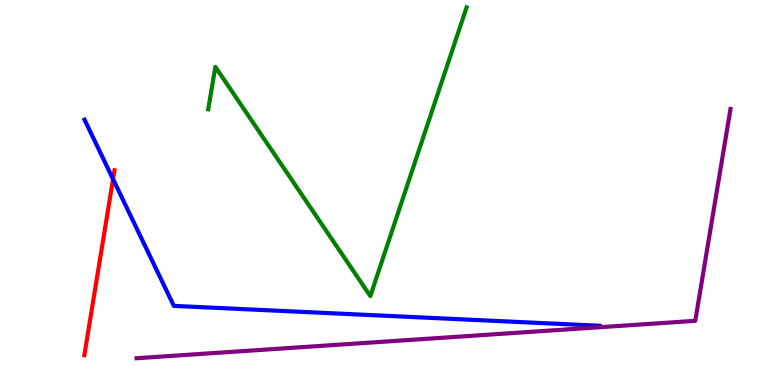[{'lines': ['blue', 'red'], 'intersections': [{'x': 1.46, 'y': 5.35}]}, {'lines': ['green', 'red'], 'intersections': []}, {'lines': ['purple', 'red'], 'intersections': []}, {'lines': ['blue', 'green'], 'intersections': []}, {'lines': ['blue', 'purple'], 'intersections': []}, {'lines': ['green', 'purple'], 'intersections': []}]